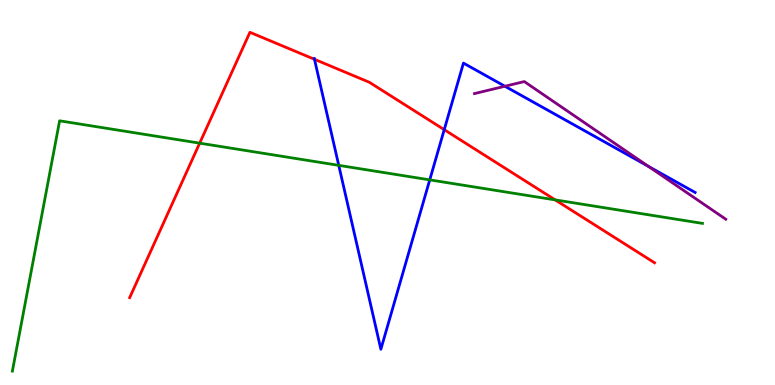[{'lines': ['blue', 'red'], 'intersections': [{'x': 4.06, 'y': 8.46}, {'x': 5.73, 'y': 6.63}]}, {'lines': ['green', 'red'], 'intersections': [{'x': 2.58, 'y': 6.28}, {'x': 7.16, 'y': 4.81}]}, {'lines': ['purple', 'red'], 'intersections': []}, {'lines': ['blue', 'green'], 'intersections': [{'x': 4.37, 'y': 5.71}, {'x': 5.55, 'y': 5.33}]}, {'lines': ['blue', 'purple'], 'intersections': [{'x': 6.51, 'y': 7.76}, {'x': 8.37, 'y': 5.68}]}, {'lines': ['green', 'purple'], 'intersections': []}]